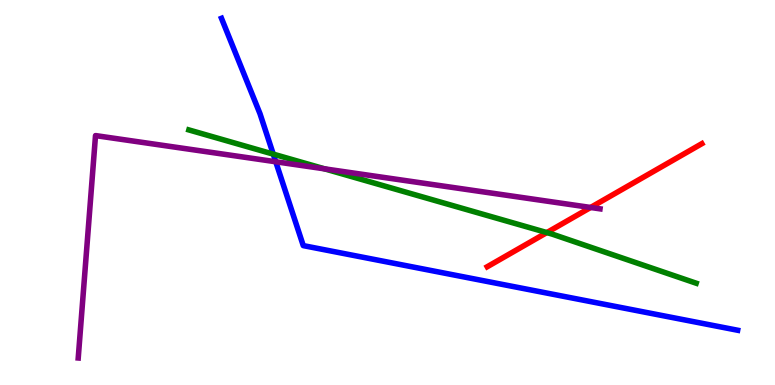[{'lines': ['blue', 'red'], 'intersections': []}, {'lines': ['green', 'red'], 'intersections': [{'x': 7.06, 'y': 3.96}]}, {'lines': ['purple', 'red'], 'intersections': [{'x': 7.62, 'y': 4.61}]}, {'lines': ['blue', 'green'], 'intersections': [{'x': 3.53, 'y': 6.0}]}, {'lines': ['blue', 'purple'], 'intersections': [{'x': 3.56, 'y': 5.8}]}, {'lines': ['green', 'purple'], 'intersections': [{'x': 4.19, 'y': 5.61}]}]